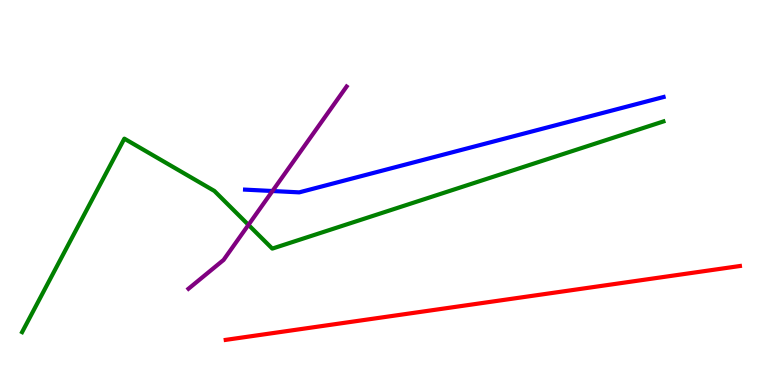[{'lines': ['blue', 'red'], 'intersections': []}, {'lines': ['green', 'red'], 'intersections': []}, {'lines': ['purple', 'red'], 'intersections': []}, {'lines': ['blue', 'green'], 'intersections': []}, {'lines': ['blue', 'purple'], 'intersections': [{'x': 3.52, 'y': 5.04}]}, {'lines': ['green', 'purple'], 'intersections': [{'x': 3.21, 'y': 4.16}]}]